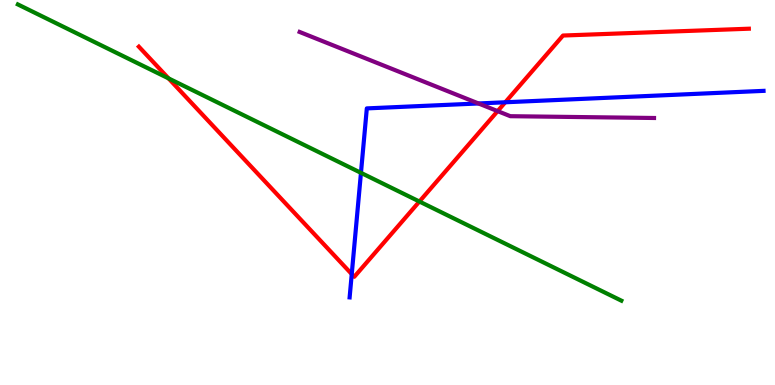[{'lines': ['blue', 'red'], 'intersections': [{'x': 4.54, 'y': 2.88}, {'x': 6.52, 'y': 7.34}]}, {'lines': ['green', 'red'], 'intersections': [{'x': 2.17, 'y': 7.96}, {'x': 5.41, 'y': 4.77}]}, {'lines': ['purple', 'red'], 'intersections': [{'x': 6.42, 'y': 7.11}]}, {'lines': ['blue', 'green'], 'intersections': [{'x': 4.66, 'y': 5.51}]}, {'lines': ['blue', 'purple'], 'intersections': [{'x': 6.17, 'y': 7.31}]}, {'lines': ['green', 'purple'], 'intersections': []}]